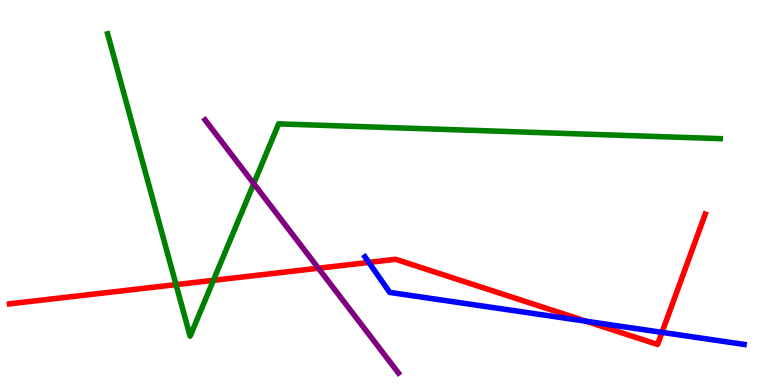[{'lines': ['blue', 'red'], 'intersections': [{'x': 4.76, 'y': 3.18}, {'x': 7.56, 'y': 1.66}, {'x': 8.54, 'y': 1.37}]}, {'lines': ['green', 'red'], 'intersections': [{'x': 2.27, 'y': 2.61}, {'x': 2.75, 'y': 2.72}]}, {'lines': ['purple', 'red'], 'intersections': [{'x': 4.11, 'y': 3.03}]}, {'lines': ['blue', 'green'], 'intersections': []}, {'lines': ['blue', 'purple'], 'intersections': []}, {'lines': ['green', 'purple'], 'intersections': [{'x': 3.27, 'y': 5.23}]}]